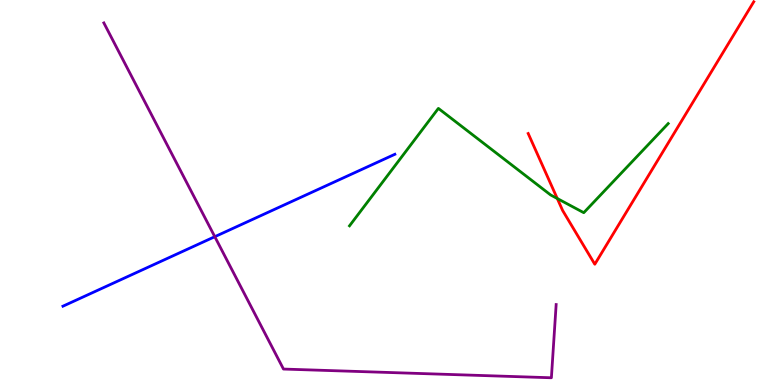[{'lines': ['blue', 'red'], 'intersections': []}, {'lines': ['green', 'red'], 'intersections': [{'x': 7.19, 'y': 4.84}]}, {'lines': ['purple', 'red'], 'intersections': []}, {'lines': ['blue', 'green'], 'intersections': []}, {'lines': ['blue', 'purple'], 'intersections': [{'x': 2.77, 'y': 3.85}]}, {'lines': ['green', 'purple'], 'intersections': []}]